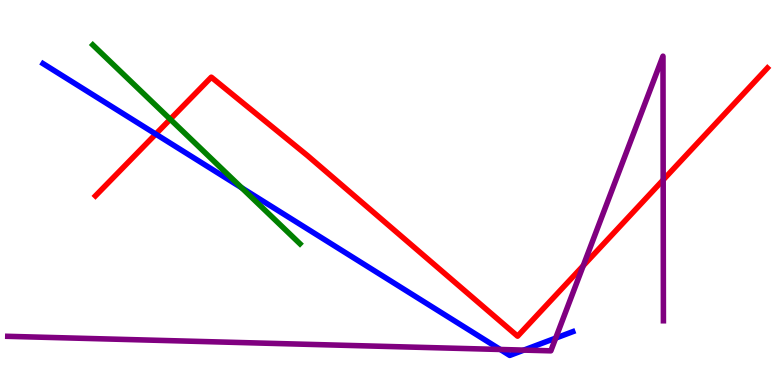[{'lines': ['blue', 'red'], 'intersections': [{'x': 2.01, 'y': 6.52}]}, {'lines': ['green', 'red'], 'intersections': [{'x': 2.2, 'y': 6.9}]}, {'lines': ['purple', 'red'], 'intersections': [{'x': 7.53, 'y': 3.1}, {'x': 8.56, 'y': 5.33}]}, {'lines': ['blue', 'green'], 'intersections': [{'x': 3.12, 'y': 5.12}]}, {'lines': ['blue', 'purple'], 'intersections': [{'x': 6.45, 'y': 0.923}, {'x': 6.76, 'y': 0.906}, {'x': 7.17, 'y': 1.22}]}, {'lines': ['green', 'purple'], 'intersections': []}]